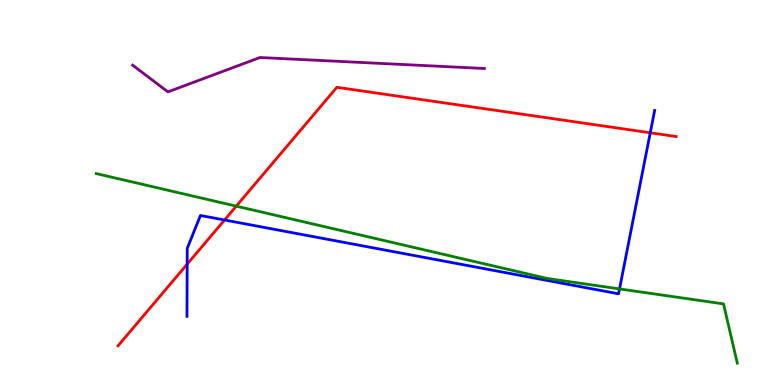[{'lines': ['blue', 'red'], 'intersections': [{'x': 2.42, 'y': 3.14}, {'x': 2.9, 'y': 4.29}, {'x': 8.39, 'y': 6.55}]}, {'lines': ['green', 'red'], 'intersections': [{'x': 3.05, 'y': 4.65}]}, {'lines': ['purple', 'red'], 'intersections': []}, {'lines': ['blue', 'green'], 'intersections': [{'x': 7.99, 'y': 2.5}]}, {'lines': ['blue', 'purple'], 'intersections': []}, {'lines': ['green', 'purple'], 'intersections': []}]